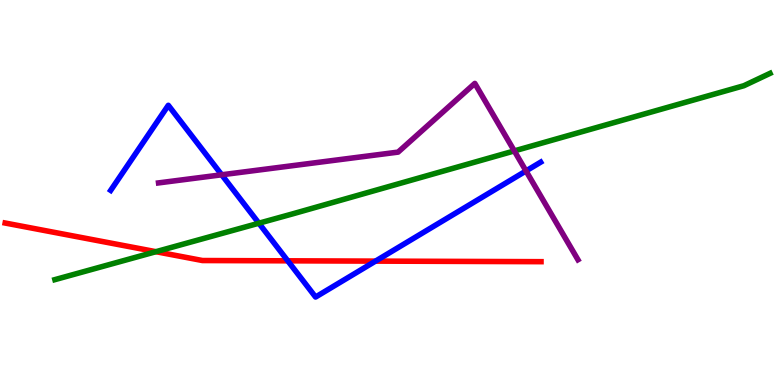[{'lines': ['blue', 'red'], 'intersections': [{'x': 3.71, 'y': 3.23}, {'x': 4.85, 'y': 3.22}]}, {'lines': ['green', 'red'], 'intersections': [{'x': 2.01, 'y': 3.46}]}, {'lines': ['purple', 'red'], 'intersections': []}, {'lines': ['blue', 'green'], 'intersections': [{'x': 3.34, 'y': 4.2}]}, {'lines': ['blue', 'purple'], 'intersections': [{'x': 2.86, 'y': 5.46}, {'x': 6.79, 'y': 5.56}]}, {'lines': ['green', 'purple'], 'intersections': [{'x': 6.64, 'y': 6.08}]}]